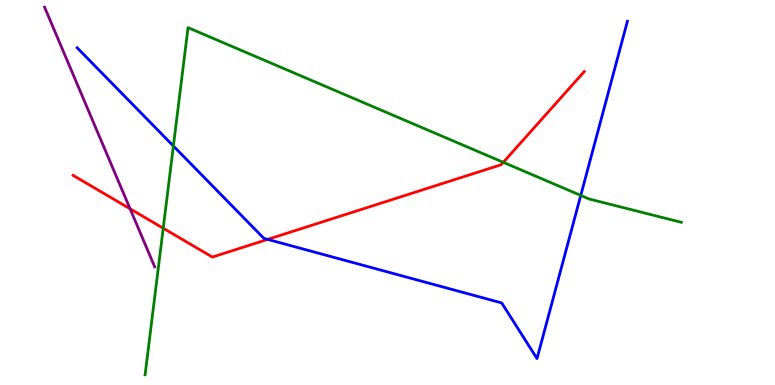[{'lines': ['blue', 'red'], 'intersections': [{'x': 3.45, 'y': 3.78}]}, {'lines': ['green', 'red'], 'intersections': [{'x': 2.11, 'y': 4.07}, {'x': 6.49, 'y': 5.78}]}, {'lines': ['purple', 'red'], 'intersections': [{'x': 1.68, 'y': 4.58}]}, {'lines': ['blue', 'green'], 'intersections': [{'x': 2.24, 'y': 6.21}, {'x': 7.49, 'y': 4.92}]}, {'lines': ['blue', 'purple'], 'intersections': []}, {'lines': ['green', 'purple'], 'intersections': []}]